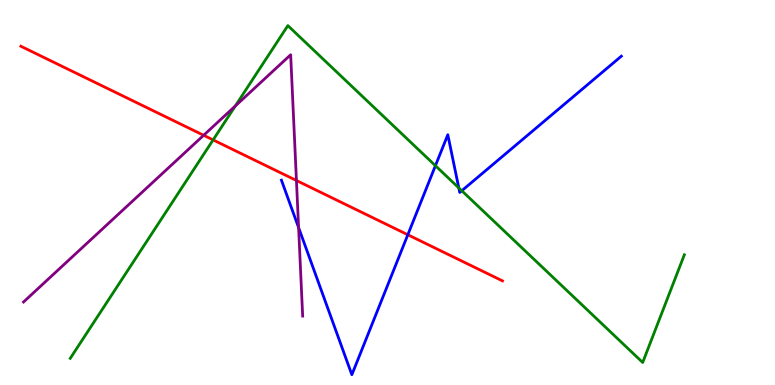[{'lines': ['blue', 'red'], 'intersections': [{'x': 5.26, 'y': 3.9}]}, {'lines': ['green', 'red'], 'intersections': [{'x': 2.75, 'y': 6.37}]}, {'lines': ['purple', 'red'], 'intersections': [{'x': 2.63, 'y': 6.49}, {'x': 3.83, 'y': 5.31}]}, {'lines': ['blue', 'green'], 'intersections': [{'x': 5.62, 'y': 5.7}, {'x': 5.92, 'y': 5.12}, {'x': 5.96, 'y': 5.05}]}, {'lines': ['blue', 'purple'], 'intersections': [{'x': 3.85, 'y': 4.09}]}, {'lines': ['green', 'purple'], 'intersections': [{'x': 3.04, 'y': 7.25}]}]